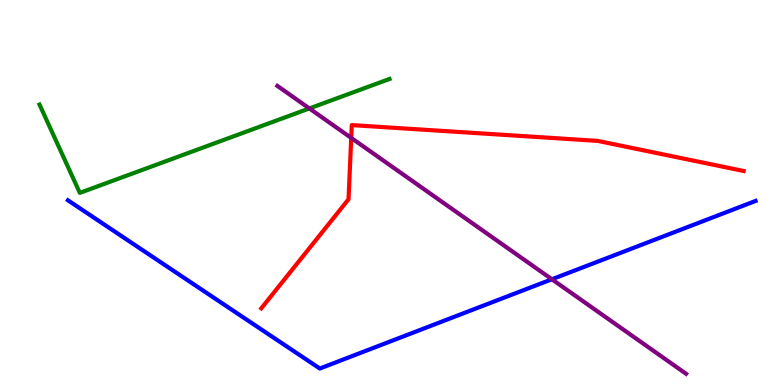[{'lines': ['blue', 'red'], 'intersections': []}, {'lines': ['green', 'red'], 'intersections': []}, {'lines': ['purple', 'red'], 'intersections': [{'x': 4.53, 'y': 6.42}]}, {'lines': ['blue', 'green'], 'intersections': []}, {'lines': ['blue', 'purple'], 'intersections': [{'x': 7.12, 'y': 2.75}]}, {'lines': ['green', 'purple'], 'intersections': [{'x': 3.99, 'y': 7.18}]}]